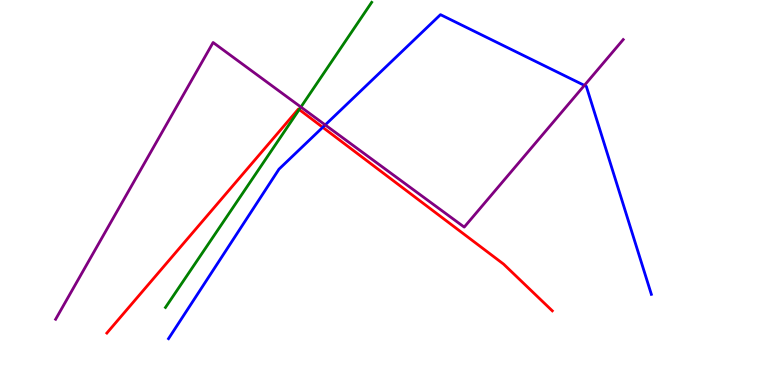[{'lines': ['blue', 'red'], 'intersections': [{'x': 4.16, 'y': 6.69}]}, {'lines': ['green', 'red'], 'intersections': [{'x': 3.86, 'y': 7.15}]}, {'lines': ['purple', 'red'], 'intersections': []}, {'lines': ['blue', 'green'], 'intersections': []}, {'lines': ['blue', 'purple'], 'intersections': [{'x': 4.2, 'y': 6.76}, {'x': 7.54, 'y': 7.78}]}, {'lines': ['green', 'purple'], 'intersections': [{'x': 3.88, 'y': 7.22}]}]